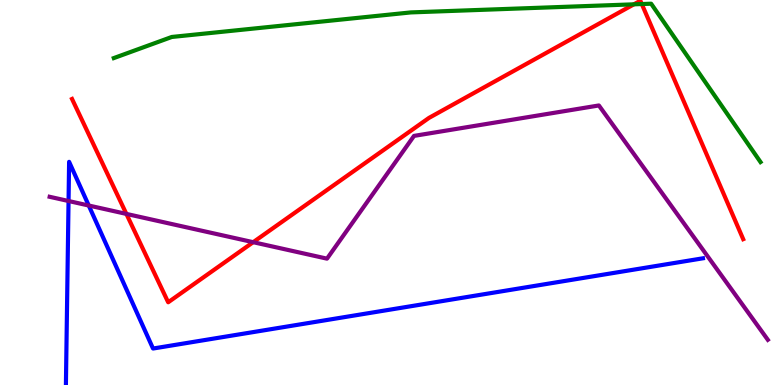[{'lines': ['blue', 'red'], 'intersections': []}, {'lines': ['green', 'red'], 'intersections': [{'x': 8.18, 'y': 9.89}, {'x': 8.28, 'y': 9.9}]}, {'lines': ['purple', 'red'], 'intersections': [{'x': 1.63, 'y': 4.44}, {'x': 3.27, 'y': 3.71}]}, {'lines': ['blue', 'green'], 'intersections': []}, {'lines': ['blue', 'purple'], 'intersections': [{'x': 0.885, 'y': 4.78}, {'x': 1.15, 'y': 4.66}]}, {'lines': ['green', 'purple'], 'intersections': []}]